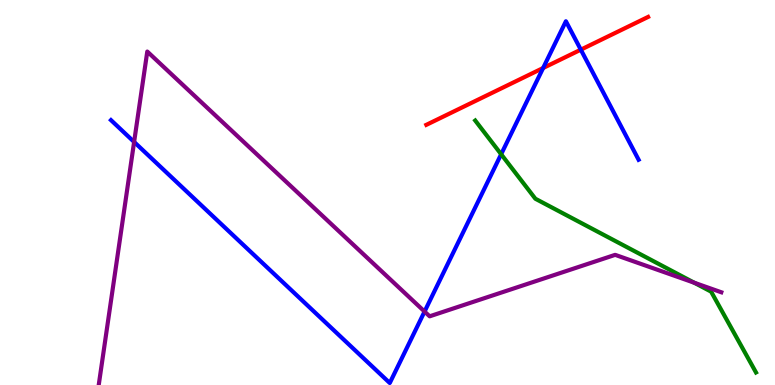[{'lines': ['blue', 'red'], 'intersections': [{'x': 7.01, 'y': 8.23}, {'x': 7.49, 'y': 8.71}]}, {'lines': ['green', 'red'], 'intersections': []}, {'lines': ['purple', 'red'], 'intersections': []}, {'lines': ['blue', 'green'], 'intersections': [{'x': 6.47, 'y': 5.99}]}, {'lines': ['blue', 'purple'], 'intersections': [{'x': 1.73, 'y': 6.31}, {'x': 5.48, 'y': 1.91}]}, {'lines': ['green', 'purple'], 'intersections': [{'x': 8.96, 'y': 2.66}]}]